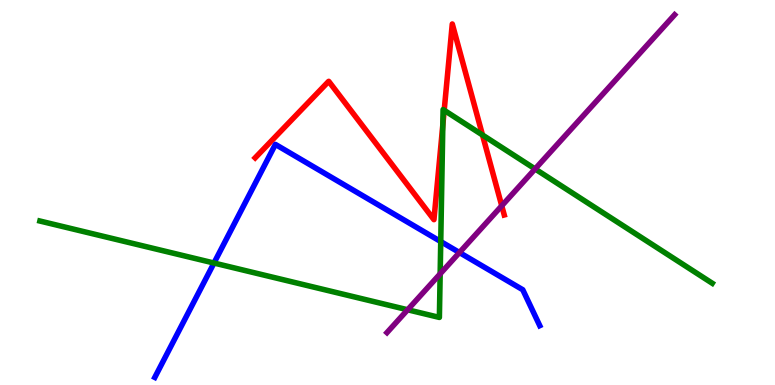[{'lines': ['blue', 'red'], 'intersections': []}, {'lines': ['green', 'red'], 'intersections': [{'x': 5.71, 'y': 6.76}, {'x': 5.73, 'y': 7.14}, {'x': 6.23, 'y': 6.49}]}, {'lines': ['purple', 'red'], 'intersections': [{'x': 6.47, 'y': 4.65}]}, {'lines': ['blue', 'green'], 'intersections': [{'x': 2.76, 'y': 3.17}, {'x': 5.69, 'y': 3.73}]}, {'lines': ['blue', 'purple'], 'intersections': [{'x': 5.93, 'y': 3.44}]}, {'lines': ['green', 'purple'], 'intersections': [{'x': 5.26, 'y': 1.95}, {'x': 5.68, 'y': 2.89}, {'x': 6.9, 'y': 5.61}]}]